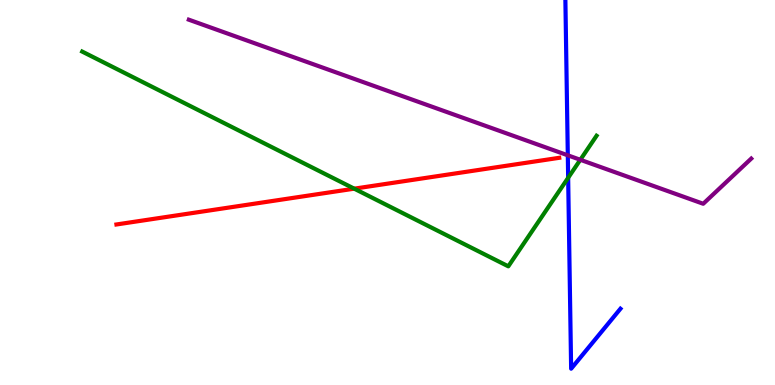[{'lines': ['blue', 'red'], 'intersections': []}, {'lines': ['green', 'red'], 'intersections': [{'x': 4.57, 'y': 5.1}]}, {'lines': ['purple', 'red'], 'intersections': []}, {'lines': ['blue', 'green'], 'intersections': [{'x': 7.33, 'y': 5.38}]}, {'lines': ['blue', 'purple'], 'intersections': [{'x': 7.33, 'y': 5.97}]}, {'lines': ['green', 'purple'], 'intersections': [{'x': 7.49, 'y': 5.85}]}]